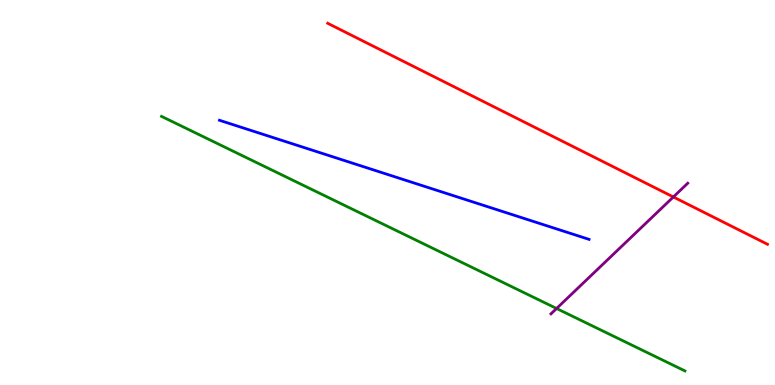[{'lines': ['blue', 'red'], 'intersections': []}, {'lines': ['green', 'red'], 'intersections': []}, {'lines': ['purple', 'red'], 'intersections': [{'x': 8.69, 'y': 4.88}]}, {'lines': ['blue', 'green'], 'intersections': []}, {'lines': ['blue', 'purple'], 'intersections': []}, {'lines': ['green', 'purple'], 'intersections': [{'x': 7.18, 'y': 1.99}]}]